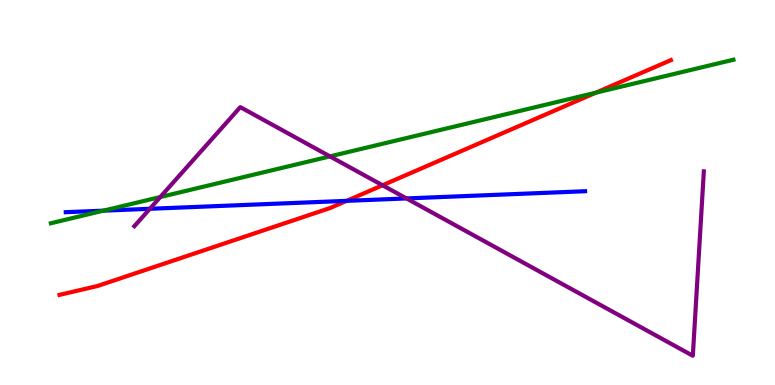[{'lines': ['blue', 'red'], 'intersections': [{'x': 4.47, 'y': 4.78}]}, {'lines': ['green', 'red'], 'intersections': [{'x': 7.69, 'y': 7.59}]}, {'lines': ['purple', 'red'], 'intersections': [{'x': 4.94, 'y': 5.19}]}, {'lines': ['blue', 'green'], 'intersections': [{'x': 1.33, 'y': 4.53}]}, {'lines': ['blue', 'purple'], 'intersections': [{'x': 1.93, 'y': 4.58}, {'x': 5.25, 'y': 4.85}]}, {'lines': ['green', 'purple'], 'intersections': [{'x': 2.07, 'y': 4.88}, {'x': 4.26, 'y': 5.94}]}]